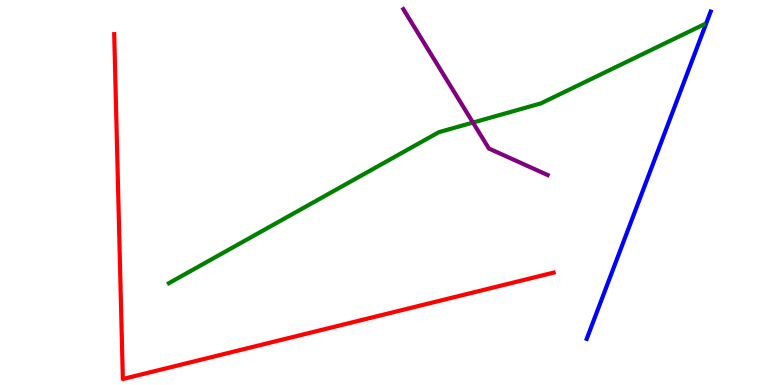[{'lines': ['blue', 'red'], 'intersections': []}, {'lines': ['green', 'red'], 'intersections': []}, {'lines': ['purple', 'red'], 'intersections': []}, {'lines': ['blue', 'green'], 'intersections': []}, {'lines': ['blue', 'purple'], 'intersections': []}, {'lines': ['green', 'purple'], 'intersections': [{'x': 6.1, 'y': 6.82}]}]